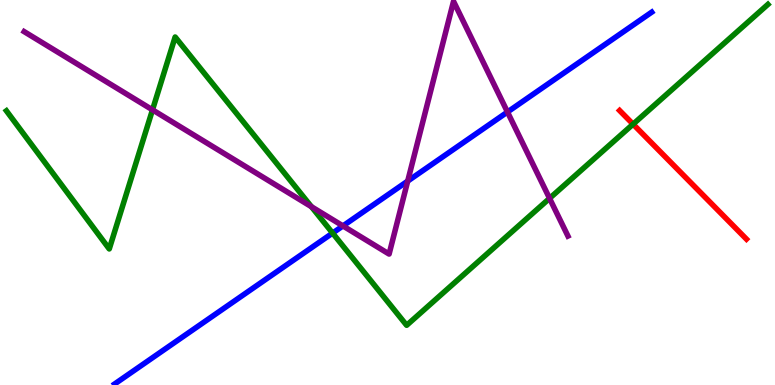[{'lines': ['blue', 'red'], 'intersections': []}, {'lines': ['green', 'red'], 'intersections': [{'x': 8.17, 'y': 6.77}]}, {'lines': ['purple', 'red'], 'intersections': []}, {'lines': ['blue', 'green'], 'intersections': [{'x': 4.29, 'y': 3.95}]}, {'lines': ['blue', 'purple'], 'intersections': [{'x': 4.43, 'y': 4.13}, {'x': 5.26, 'y': 5.3}, {'x': 6.55, 'y': 7.09}]}, {'lines': ['green', 'purple'], 'intersections': [{'x': 1.97, 'y': 7.15}, {'x': 4.02, 'y': 4.63}, {'x': 7.09, 'y': 4.85}]}]